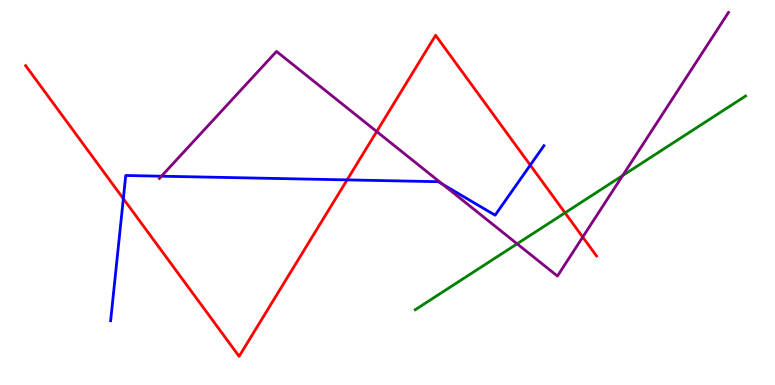[{'lines': ['blue', 'red'], 'intersections': [{'x': 1.59, 'y': 4.84}, {'x': 4.48, 'y': 5.33}, {'x': 6.84, 'y': 5.71}]}, {'lines': ['green', 'red'], 'intersections': [{'x': 7.29, 'y': 4.47}]}, {'lines': ['purple', 'red'], 'intersections': [{'x': 4.86, 'y': 6.58}, {'x': 7.52, 'y': 3.84}]}, {'lines': ['blue', 'green'], 'intersections': []}, {'lines': ['blue', 'purple'], 'intersections': [{'x': 2.08, 'y': 5.42}, {'x': 5.71, 'y': 5.21}]}, {'lines': ['green', 'purple'], 'intersections': [{'x': 6.67, 'y': 3.67}, {'x': 8.03, 'y': 5.44}]}]